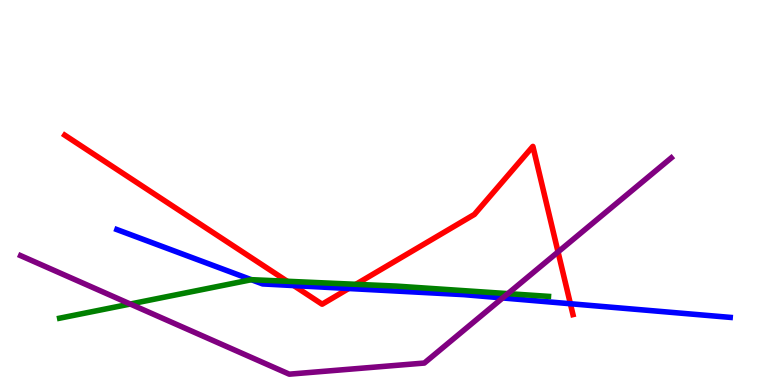[{'lines': ['blue', 'red'], 'intersections': [{'x': 3.79, 'y': 2.58}, {'x': 4.5, 'y': 2.51}, {'x': 7.36, 'y': 2.11}]}, {'lines': ['green', 'red'], 'intersections': [{'x': 3.71, 'y': 2.69}, {'x': 4.59, 'y': 2.62}]}, {'lines': ['purple', 'red'], 'intersections': [{'x': 7.2, 'y': 3.46}]}, {'lines': ['blue', 'green'], 'intersections': [{'x': 3.24, 'y': 2.73}]}, {'lines': ['blue', 'purple'], 'intersections': [{'x': 6.49, 'y': 2.26}]}, {'lines': ['green', 'purple'], 'intersections': [{'x': 1.68, 'y': 2.1}, {'x': 6.55, 'y': 2.37}]}]